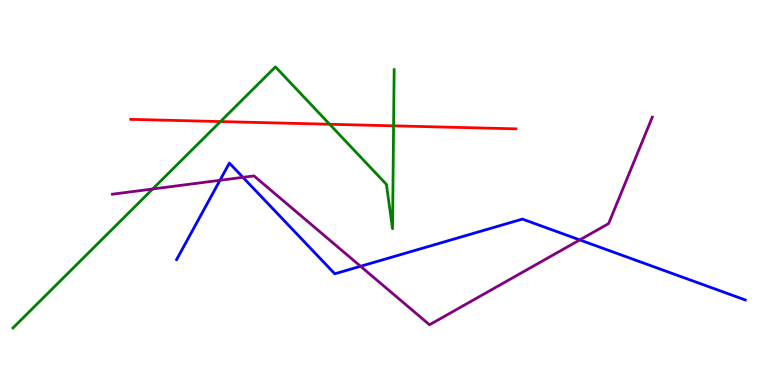[{'lines': ['blue', 'red'], 'intersections': []}, {'lines': ['green', 'red'], 'intersections': [{'x': 2.84, 'y': 6.84}, {'x': 4.25, 'y': 6.77}, {'x': 5.08, 'y': 6.73}]}, {'lines': ['purple', 'red'], 'intersections': []}, {'lines': ['blue', 'green'], 'intersections': []}, {'lines': ['blue', 'purple'], 'intersections': [{'x': 2.84, 'y': 5.32}, {'x': 3.13, 'y': 5.39}, {'x': 4.65, 'y': 3.08}, {'x': 7.48, 'y': 3.77}]}, {'lines': ['green', 'purple'], 'intersections': [{'x': 1.97, 'y': 5.09}]}]